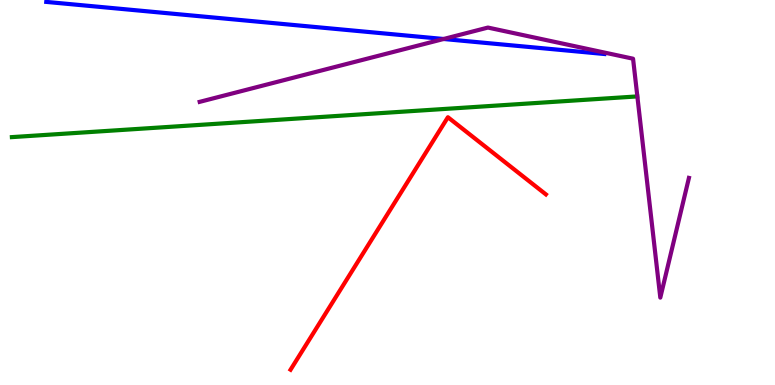[{'lines': ['blue', 'red'], 'intersections': []}, {'lines': ['green', 'red'], 'intersections': []}, {'lines': ['purple', 'red'], 'intersections': []}, {'lines': ['blue', 'green'], 'intersections': []}, {'lines': ['blue', 'purple'], 'intersections': [{'x': 5.72, 'y': 8.99}]}, {'lines': ['green', 'purple'], 'intersections': []}]